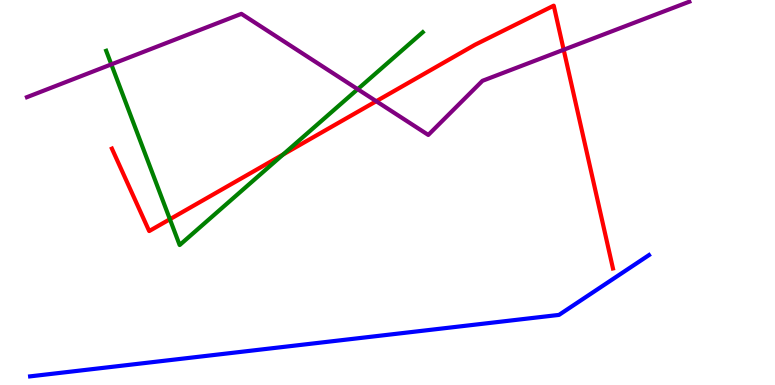[{'lines': ['blue', 'red'], 'intersections': []}, {'lines': ['green', 'red'], 'intersections': [{'x': 2.19, 'y': 4.31}, {'x': 3.65, 'y': 5.99}]}, {'lines': ['purple', 'red'], 'intersections': [{'x': 4.85, 'y': 7.37}, {'x': 7.27, 'y': 8.71}]}, {'lines': ['blue', 'green'], 'intersections': []}, {'lines': ['blue', 'purple'], 'intersections': []}, {'lines': ['green', 'purple'], 'intersections': [{'x': 1.44, 'y': 8.33}, {'x': 4.62, 'y': 7.68}]}]